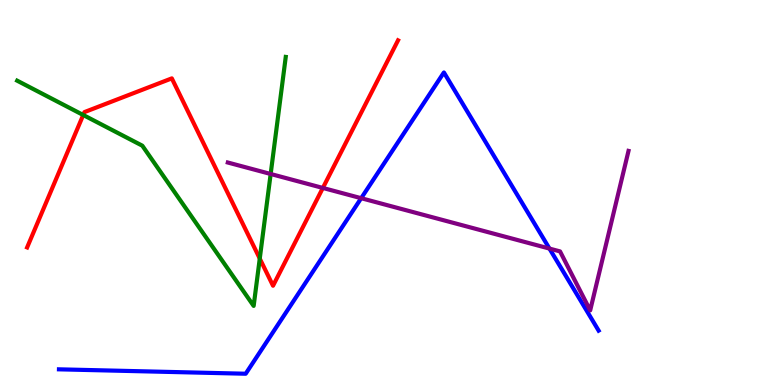[{'lines': ['blue', 'red'], 'intersections': []}, {'lines': ['green', 'red'], 'intersections': [{'x': 1.07, 'y': 7.01}, {'x': 3.35, 'y': 3.28}]}, {'lines': ['purple', 'red'], 'intersections': [{'x': 4.17, 'y': 5.12}]}, {'lines': ['blue', 'green'], 'intersections': []}, {'lines': ['blue', 'purple'], 'intersections': [{'x': 4.66, 'y': 4.85}, {'x': 7.09, 'y': 3.54}]}, {'lines': ['green', 'purple'], 'intersections': [{'x': 3.49, 'y': 5.48}]}]